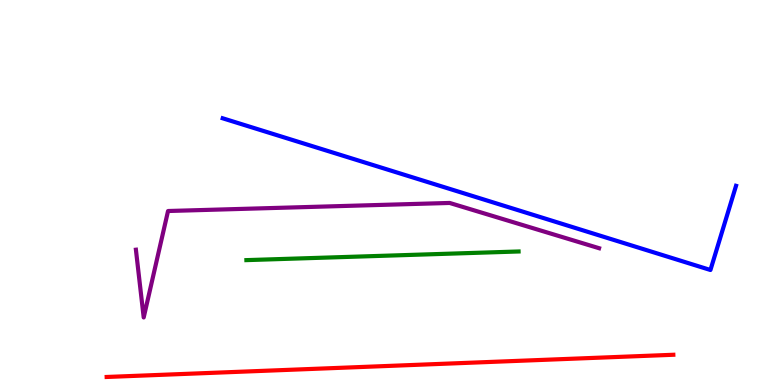[{'lines': ['blue', 'red'], 'intersections': []}, {'lines': ['green', 'red'], 'intersections': []}, {'lines': ['purple', 'red'], 'intersections': []}, {'lines': ['blue', 'green'], 'intersections': []}, {'lines': ['blue', 'purple'], 'intersections': []}, {'lines': ['green', 'purple'], 'intersections': []}]